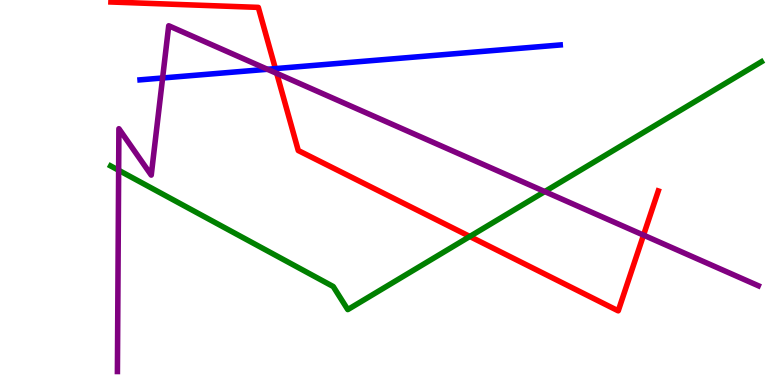[{'lines': ['blue', 'red'], 'intersections': [{'x': 3.55, 'y': 8.22}]}, {'lines': ['green', 'red'], 'intersections': [{'x': 6.06, 'y': 3.86}]}, {'lines': ['purple', 'red'], 'intersections': [{'x': 3.57, 'y': 8.09}, {'x': 8.3, 'y': 3.89}]}, {'lines': ['blue', 'green'], 'intersections': []}, {'lines': ['blue', 'purple'], 'intersections': [{'x': 2.1, 'y': 7.97}, {'x': 3.45, 'y': 8.2}]}, {'lines': ['green', 'purple'], 'intersections': [{'x': 1.53, 'y': 5.58}, {'x': 7.03, 'y': 5.02}]}]